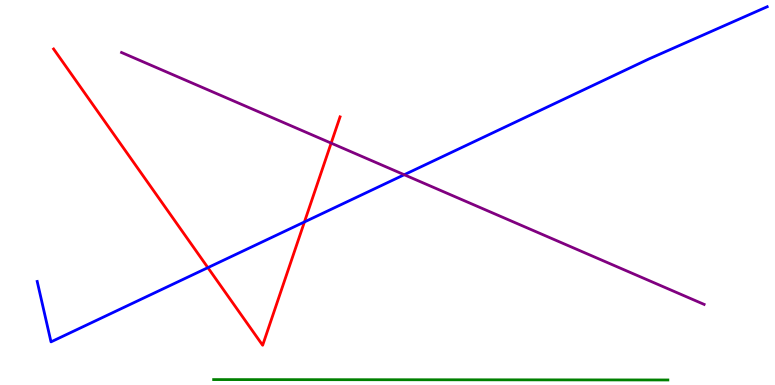[{'lines': ['blue', 'red'], 'intersections': [{'x': 2.68, 'y': 3.05}, {'x': 3.93, 'y': 4.24}]}, {'lines': ['green', 'red'], 'intersections': []}, {'lines': ['purple', 'red'], 'intersections': [{'x': 4.27, 'y': 6.28}]}, {'lines': ['blue', 'green'], 'intersections': []}, {'lines': ['blue', 'purple'], 'intersections': [{'x': 5.22, 'y': 5.46}]}, {'lines': ['green', 'purple'], 'intersections': []}]